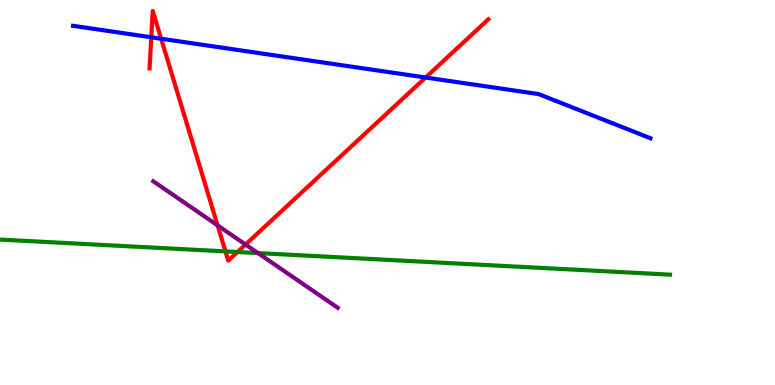[{'lines': ['blue', 'red'], 'intersections': [{'x': 1.95, 'y': 9.03}, {'x': 2.08, 'y': 8.99}, {'x': 5.49, 'y': 7.99}]}, {'lines': ['green', 'red'], 'intersections': [{'x': 2.91, 'y': 3.47}, {'x': 3.06, 'y': 3.45}]}, {'lines': ['purple', 'red'], 'intersections': [{'x': 2.81, 'y': 4.15}, {'x': 3.17, 'y': 3.65}]}, {'lines': ['blue', 'green'], 'intersections': []}, {'lines': ['blue', 'purple'], 'intersections': []}, {'lines': ['green', 'purple'], 'intersections': [{'x': 3.33, 'y': 3.43}]}]